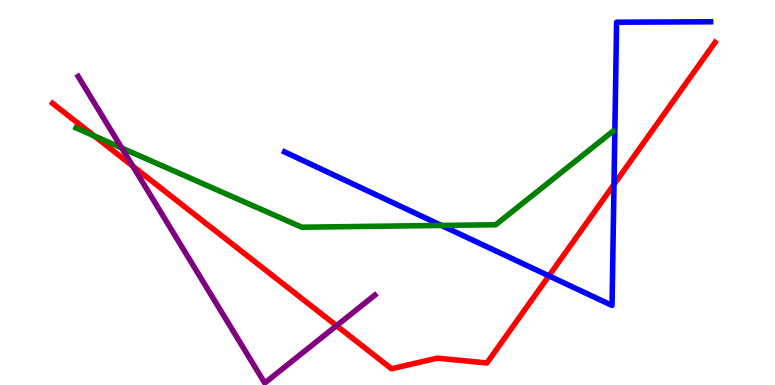[{'lines': ['blue', 'red'], 'intersections': [{'x': 7.08, 'y': 2.84}, {'x': 7.92, 'y': 5.21}]}, {'lines': ['green', 'red'], 'intersections': [{'x': 1.21, 'y': 6.47}]}, {'lines': ['purple', 'red'], 'intersections': [{'x': 1.71, 'y': 5.68}, {'x': 4.34, 'y': 1.54}]}, {'lines': ['blue', 'green'], 'intersections': [{'x': 5.7, 'y': 4.14}]}, {'lines': ['blue', 'purple'], 'intersections': []}, {'lines': ['green', 'purple'], 'intersections': [{'x': 1.57, 'y': 6.16}]}]